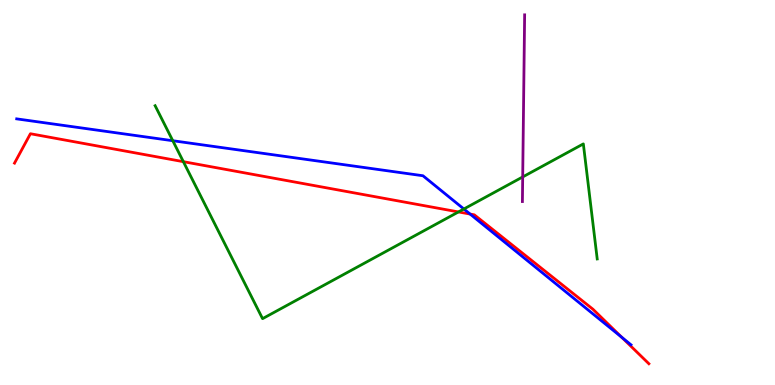[{'lines': ['blue', 'red'], 'intersections': [{'x': 6.07, 'y': 4.44}, {'x': 8.02, 'y': 1.24}]}, {'lines': ['green', 'red'], 'intersections': [{'x': 2.37, 'y': 5.8}, {'x': 5.92, 'y': 4.5}]}, {'lines': ['purple', 'red'], 'intersections': []}, {'lines': ['blue', 'green'], 'intersections': [{'x': 2.23, 'y': 6.34}, {'x': 5.99, 'y': 4.57}]}, {'lines': ['blue', 'purple'], 'intersections': []}, {'lines': ['green', 'purple'], 'intersections': [{'x': 6.74, 'y': 5.4}]}]